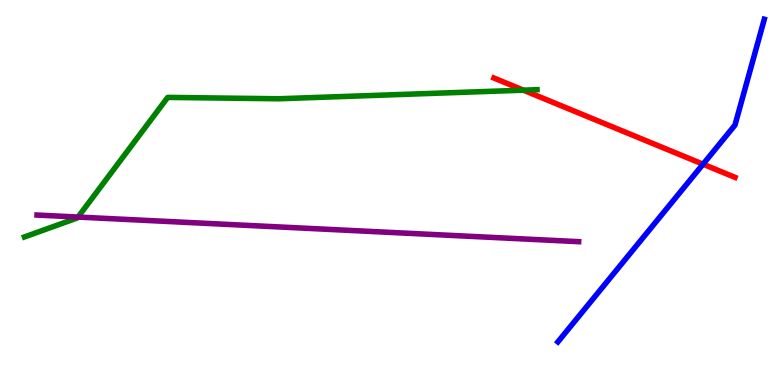[{'lines': ['blue', 'red'], 'intersections': [{'x': 9.07, 'y': 5.74}]}, {'lines': ['green', 'red'], 'intersections': [{'x': 6.75, 'y': 7.66}]}, {'lines': ['purple', 'red'], 'intersections': []}, {'lines': ['blue', 'green'], 'intersections': []}, {'lines': ['blue', 'purple'], 'intersections': []}, {'lines': ['green', 'purple'], 'intersections': [{'x': 1.01, 'y': 4.36}]}]